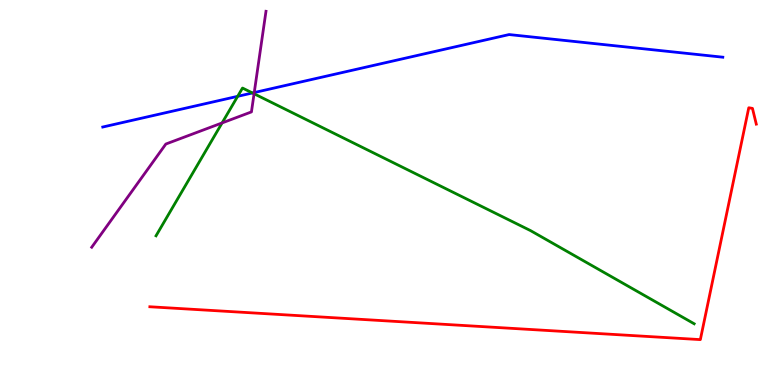[{'lines': ['blue', 'red'], 'intersections': []}, {'lines': ['green', 'red'], 'intersections': []}, {'lines': ['purple', 'red'], 'intersections': []}, {'lines': ['blue', 'green'], 'intersections': [{'x': 3.07, 'y': 7.5}, {'x': 3.26, 'y': 7.59}]}, {'lines': ['blue', 'purple'], 'intersections': [{'x': 3.28, 'y': 7.6}]}, {'lines': ['green', 'purple'], 'intersections': [{'x': 2.87, 'y': 6.81}, {'x': 3.28, 'y': 7.56}]}]